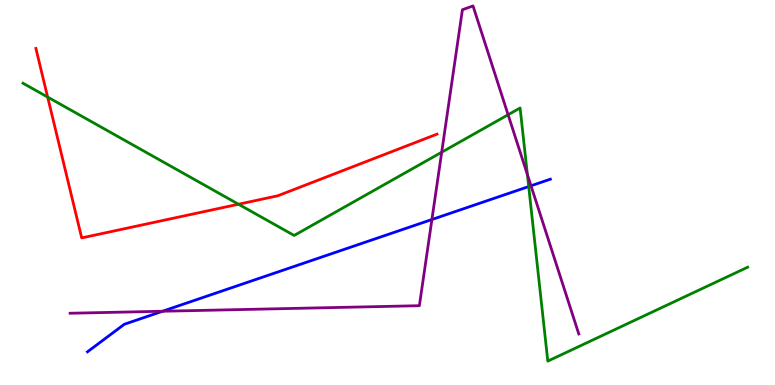[{'lines': ['blue', 'red'], 'intersections': []}, {'lines': ['green', 'red'], 'intersections': [{'x': 0.615, 'y': 7.48}, {'x': 3.08, 'y': 4.7}]}, {'lines': ['purple', 'red'], 'intersections': []}, {'lines': ['blue', 'green'], 'intersections': [{'x': 6.82, 'y': 5.15}]}, {'lines': ['blue', 'purple'], 'intersections': [{'x': 2.1, 'y': 1.92}, {'x': 5.57, 'y': 4.3}, {'x': 6.85, 'y': 5.17}]}, {'lines': ['green', 'purple'], 'intersections': [{'x': 5.7, 'y': 6.05}, {'x': 6.56, 'y': 7.02}, {'x': 6.81, 'y': 5.47}]}]